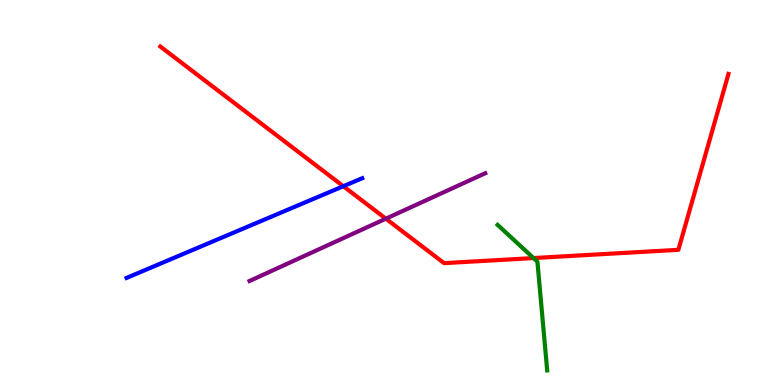[{'lines': ['blue', 'red'], 'intersections': [{'x': 4.43, 'y': 5.16}]}, {'lines': ['green', 'red'], 'intersections': [{'x': 6.88, 'y': 3.3}]}, {'lines': ['purple', 'red'], 'intersections': [{'x': 4.98, 'y': 4.32}]}, {'lines': ['blue', 'green'], 'intersections': []}, {'lines': ['blue', 'purple'], 'intersections': []}, {'lines': ['green', 'purple'], 'intersections': []}]